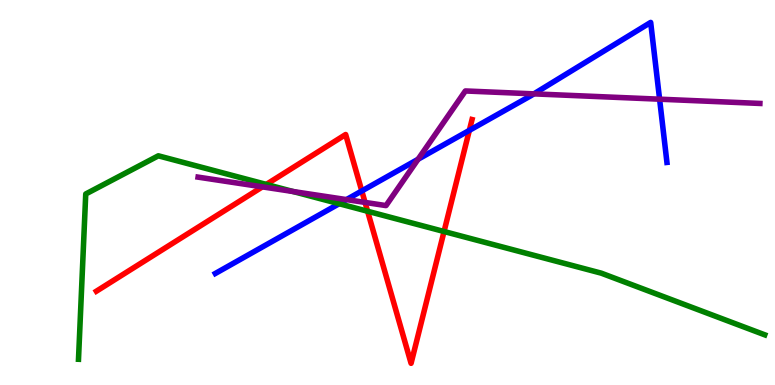[{'lines': ['blue', 'red'], 'intersections': [{'x': 4.67, 'y': 5.04}, {'x': 6.06, 'y': 6.61}]}, {'lines': ['green', 'red'], 'intersections': [{'x': 3.44, 'y': 5.21}, {'x': 4.74, 'y': 4.51}, {'x': 5.73, 'y': 3.99}]}, {'lines': ['purple', 'red'], 'intersections': [{'x': 3.39, 'y': 5.15}, {'x': 4.71, 'y': 4.74}]}, {'lines': ['blue', 'green'], 'intersections': [{'x': 4.38, 'y': 4.71}]}, {'lines': ['blue', 'purple'], 'intersections': [{'x': 4.47, 'y': 4.82}, {'x': 5.39, 'y': 5.86}, {'x': 6.89, 'y': 7.56}, {'x': 8.51, 'y': 7.42}]}, {'lines': ['green', 'purple'], 'intersections': [{'x': 3.78, 'y': 5.03}]}]